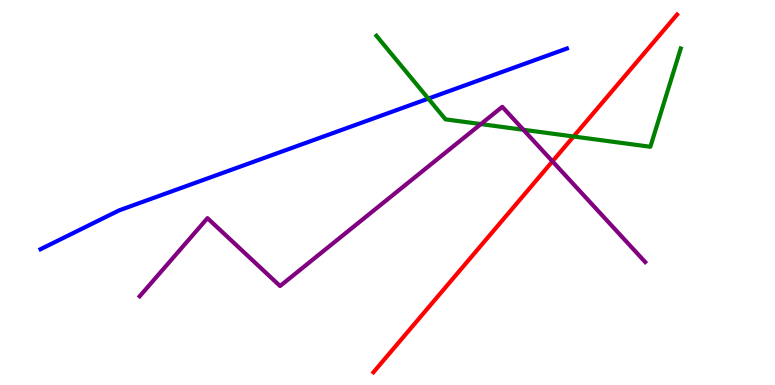[{'lines': ['blue', 'red'], 'intersections': []}, {'lines': ['green', 'red'], 'intersections': [{'x': 7.4, 'y': 6.45}]}, {'lines': ['purple', 'red'], 'intersections': [{'x': 7.13, 'y': 5.81}]}, {'lines': ['blue', 'green'], 'intersections': [{'x': 5.53, 'y': 7.44}]}, {'lines': ['blue', 'purple'], 'intersections': []}, {'lines': ['green', 'purple'], 'intersections': [{'x': 6.2, 'y': 6.78}, {'x': 6.75, 'y': 6.63}]}]